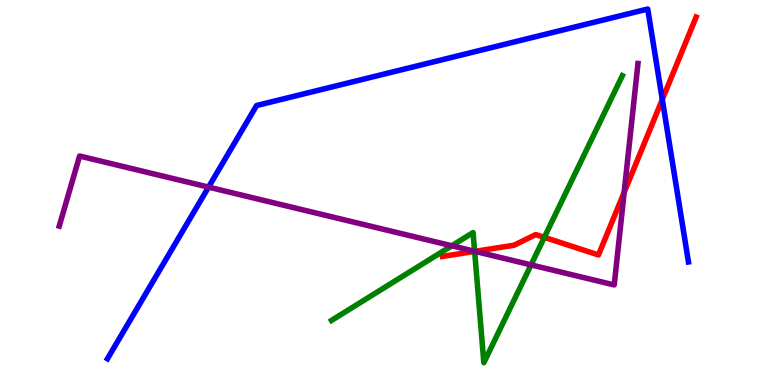[{'lines': ['blue', 'red'], 'intersections': [{'x': 8.55, 'y': 7.42}]}, {'lines': ['green', 'red'], 'intersections': [{'x': 6.12, 'y': 3.47}, {'x': 7.02, 'y': 3.83}]}, {'lines': ['purple', 'red'], 'intersections': [{'x': 6.13, 'y': 3.47}, {'x': 8.05, 'y': 5.0}]}, {'lines': ['blue', 'green'], 'intersections': []}, {'lines': ['blue', 'purple'], 'intersections': [{'x': 2.69, 'y': 5.14}]}, {'lines': ['green', 'purple'], 'intersections': [{'x': 5.83, 'y': 3.62}, {'x': 6.12, 'y': 3.47}, {'x': 6.85, 'y': 3.12}]}]